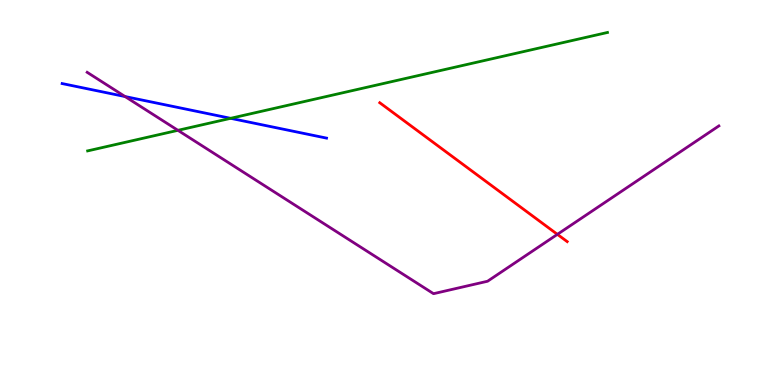[{'lines': ['blue', 'red'], 'intersections': []}, {'lines': ['green', 'red'], 'intersections': []}, {'lines': ['purple', 'red'], 'intersections': [{'x': 7.19, 'y': 3.91}]}, {'lines': ['blue', 'green'], 'intersections': [{'x': 2.98, 'y': 6.93}]}, {'lines': ['blue', 'purple'], 'intersections': [{'x': 1.61, 'y': 7.49}]}, {'lines': ['green', 'purple'], 'intersections': [{'x': 2.3, 'y': 6.61}]}]